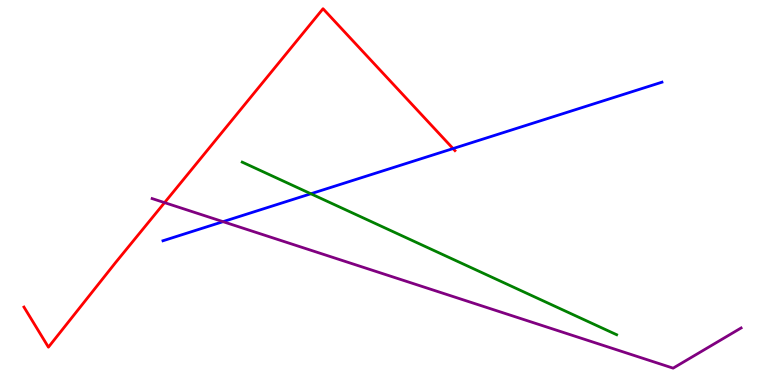[{'lines': ['blue', 'red'], 'intersections': [{'x': 5.85, 'y': 6.14}]}, {'lines': ['green', 'red'], 'intersections': []}, {'lines': ['purple', 'red'], 'intersections': [{'x': 2.12, 'y': 4.74}]}, {'lines': ['blue', 'green'], 'intersections': [{'x': 4.01, 'y': 4.97}]}, {'lines': ['blue', 'purple'], 'intersections': [{'x': 2.88, 'y': 4.24}]}, {'lines': ['green', 'purple'], 'intersections': []}]